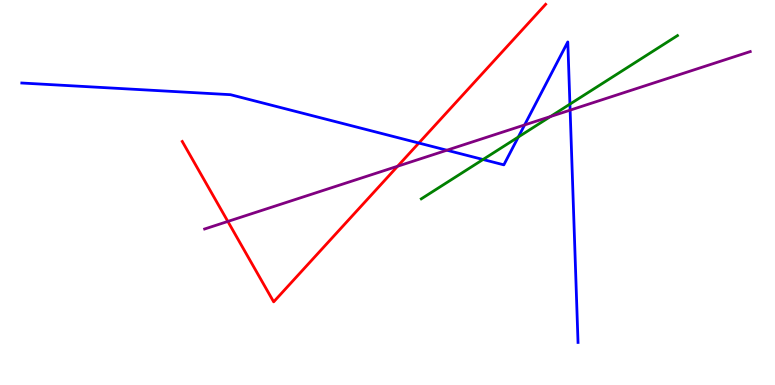[{'lines': ['blue', 'red'], 'intersections': [{'x': 5.4, 'y': 6.28}]}, {'lines': ['green', 'red'], 'intersections': []}, {'lines': ['purple', 'red'], 'intersections': [{'x': 2.94, 'y': 4.25}, {'x': 5.13, 'y': 5.68}]}, {'lines': ['blue', 'green'], 'intersections': [{'x': 6.23, 'y': 5.86}, {'x': 6.69, 'y': 6.44}, {'x': 7.35, 'y': 7.3}]}, {'lines': ['blue', 'purple'], 'intersections': [{'x': 5.77, 'y': 6.1}, {'x': 6.77, 'y': 6.75}, {'x': 7.36, 'y': 7.14}]}, {'lines': ['green', 'purple'], 'intersections': [{'x': 7.1, 'y': 6.97}]}]